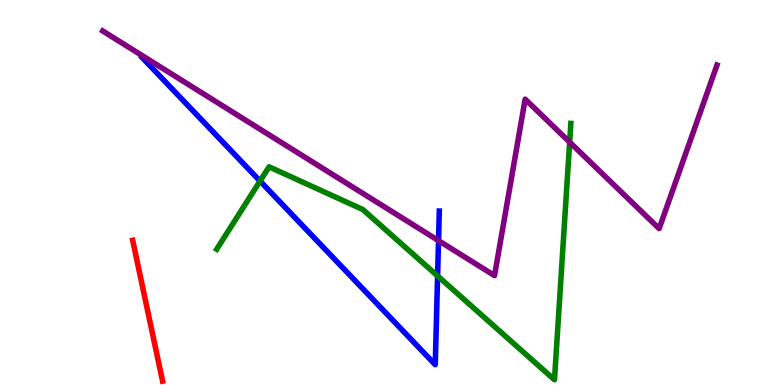[{'lines': ['blue', 'red'], 'intersections': []}, {'lines': ['green', 'red'], 'intersections': []}, {'lines': ['purple', 'red'], 'intersections': []}, {'lines': ['blue', 'green'], 'intersections': [{'x': 3.36, 'y': 5.3}, {'x': 5.65, 'y': 2.83}]}, {'lines': ['blue', 'purple'], 'intersections': [{'x': 5.66, 'y': 3.75}]}, {'lines': ['green', 'purple'], 'intersections': [{'x': 7.35, 'y': 6.31}]}]